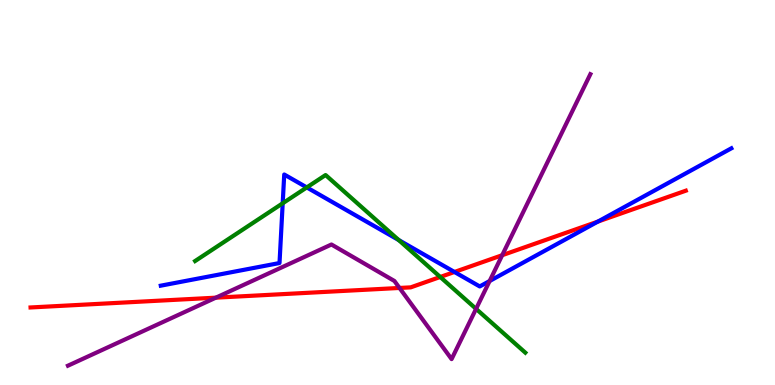[{'lines': ['blue', 'red'], 'intersections': [{'x': 5.86, 'y': 2.94}, {'x': 7.71, 'y': 4.24}]}, {'lines': ['green', 'red'], 'intersections': [{'x': 5.68, 'y': 2.81}]}, {'lines': ['purple', 'red'], 'intersections': [{'x': 2.79, 'y': 2.27}, {'x': 5.15, 'y': 2.52}, {'x': 6.48, 'y': 3.37}]}, {'lines': ['blue', 'green'], 'intersections': [{'x': 3.65, 'y': 4.72}, {'x': 3.96, 'y': 5.13}, {'x': 5.14, 'y': 3.77}]}, {'lines': ['blue', 'purple'], 'intersections': [{'x': 6.32, 'y': 2.7}]}, {'lines': ['green', 'purple'], 'intersections': [{'x': 6.14, 'y': 1.98}]}]